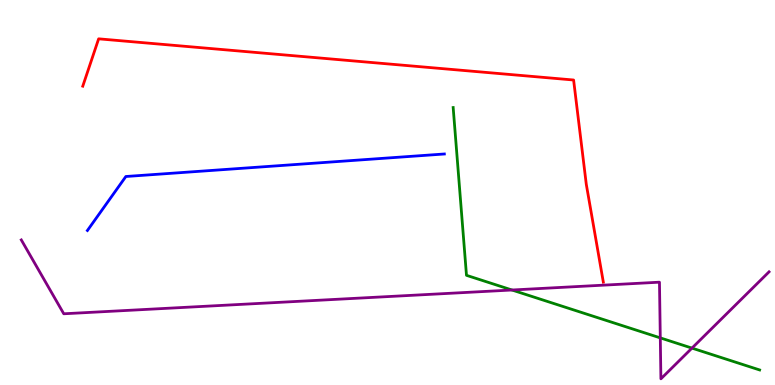[{'lines': ['blue', 'red'], 'intersections': []}, {'lines': ['green', 'red'], 'intersections': []}, {'lines': ['purple', 'red'], 'intersections': []}, {'lines': ['blue', 'green'], 'intersections': []}, {'lines': ['blue', 'purple'], 'intersections': []}, {'lines': ['green', 'purple'], 'intersections': [{'x': 6.61, 'y': 2.47}, {'x': 8.52, 'y': 1.22}, {'x': 8.93, 'y': 0.958}]}]